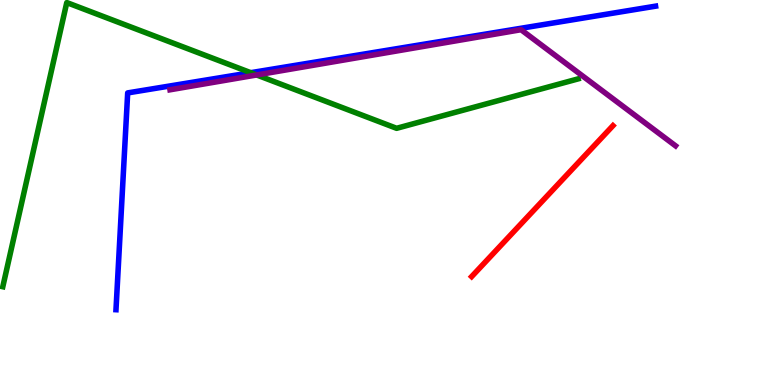[{'lines': ['blue', 'red'], 'intersections': []}, {'lines': ['green', 'red'], 'intersections': []}, {'lines': ['purple', 'red'], 'intersections': []}, {'lines': ['blue', 'green'], 'intersections': [{'x': 3.24, 'y': 8.11}]}, {'lines': ['blue', 'purple'], 'intersections': []}, {'lines': ['green', 'purple'], 'intersections': [{'x': 3.31, 'y': 8.05}]}]